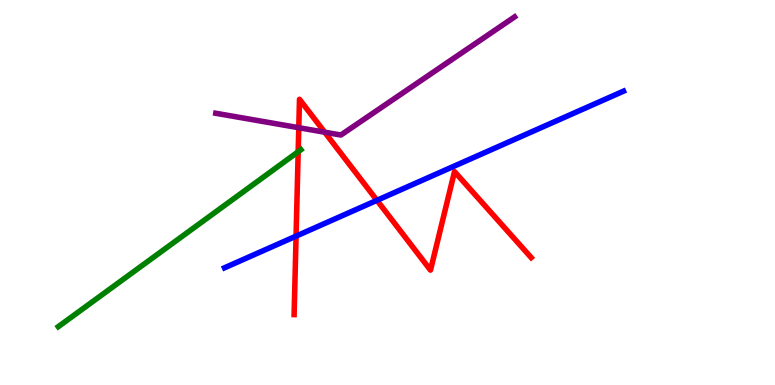[{'lines': ['blue', 'red'], 'intersections': [{'x': 3.82, 'y': 3.87}, {'x': 4.86, 'y': 4.8}]}, {'lines': ['green', 'red'], 'intersections': [{'x': 3.85, 'y': 6.06}]}, {'lines': ['purple', 'red'], 'intersections': [{'x': 3.86, 'y': 6.68}, {'x': 4.19, 'y': 6.57}]}, {'lines': ['blue', 'green'], 'intersections': []}, {'lines': ['blue', 'purple'], 'intersections': []}, {'lines': ['green', 'purple'], 'intersections': []}]